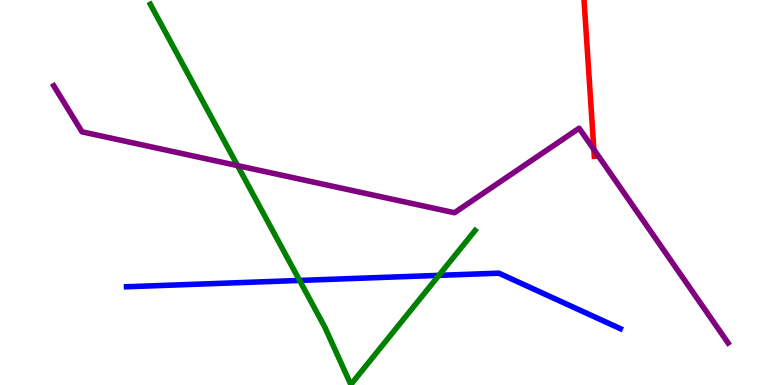[{'lines': ['blue', 'red'], 'intersections': []}, {'lines': ['green', 'red'], 'intersections': []}, {'lines': ['purple', 'red'], 'intersections': [{'x': 7.66, 'y': 6.12}]}, {'lines': ['blue', 'green'], 'intersections': [{'x': 3.87, 'y': 2.72}, {'x': 5.66, 'y': 2.85}]}, {'lines': ['blue', 'purple'], 'intersections': []}, {'lines': ['green', 'purple'], 'intersections': [{'x': 3.06, 'y': 5.7}]}]